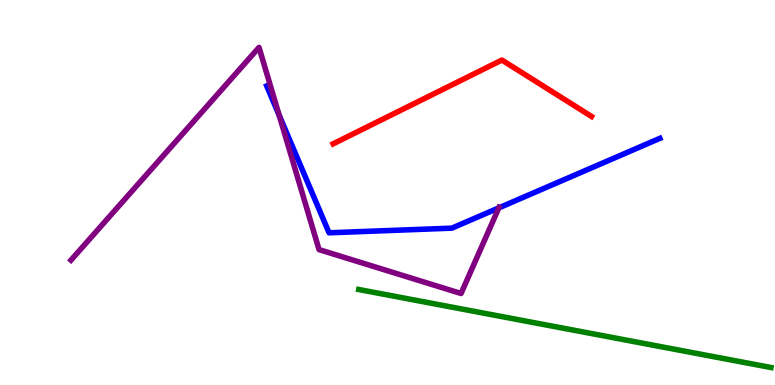[{'lines': ['blue', 'red'], 'intersections': []}, {'lines': ['green', 'red'], 'intersections': []}, {'lines': ['purple', 'red'], 'intersections': []}, {'lines': ['blue', 'green'], 'intersections': []}, {'lines': ['blue', 'purple'], 'intersections': [{'x': 3.6, 'y': 7.01}, {'x': 6.44, 'y': 4.6}]}, {'lines': ['green', 'purple'], 'intersections': []}]